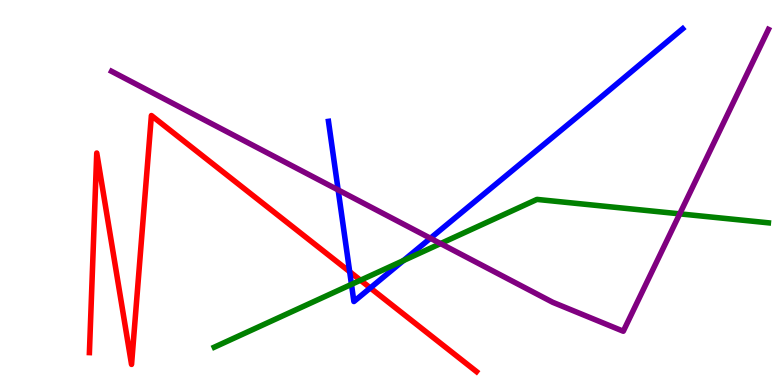[{'lines': ['blue', 'red'], 'intersections': [{'x': 4.51, 'y': 2.94}, {'x': 4.78, 'y': 2.52}]}, {'lines': ['green', 'red'], 'intersections': [{'x': 4.65, 'y': 2.72}]}, {'lines': ['purple', 'red'], 'intersections': []}, {'lines': ['blue', 'green'], 'intersections': [{'x': 4.54, 'y': 2.61}, {'x': 5.21, 'y': 3.23}]}, {'lines': ['blue', 'purple'], 'intersections': [{'x': 4.36, 'y': 5.07}, {'x': 5.55, 'y': 3.81}]}, {'lines': ['green', 'purple'], 'intersections': [{'x': 5.68, 'y': 3.67}, {'x': 8.77, 'y': 4.45}]}]